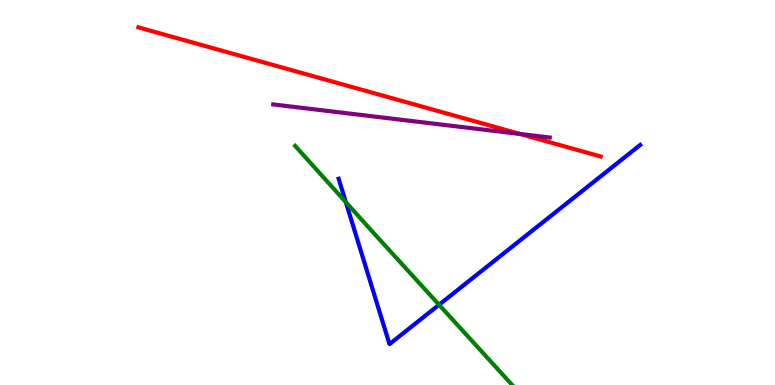[{'lines': ['blue', 'red'], 'intersections': []}, {'lines': ['green', 'red'], 'intersections': []}, {'lines': ['purple', 'red'], 'intersections': [{'x': 6.71, 'y': 6.52}]}, {'lines': ['blue', 'green'], 'intersections': [{'x': 4.46, 'y': 4.75}, {'x': 5.67, 'y': 2.08}]}, {'lines': ['blue', 'purple'], 'intersections': []}, {'lines': ['green', 'purple'], 'intersections': []}]